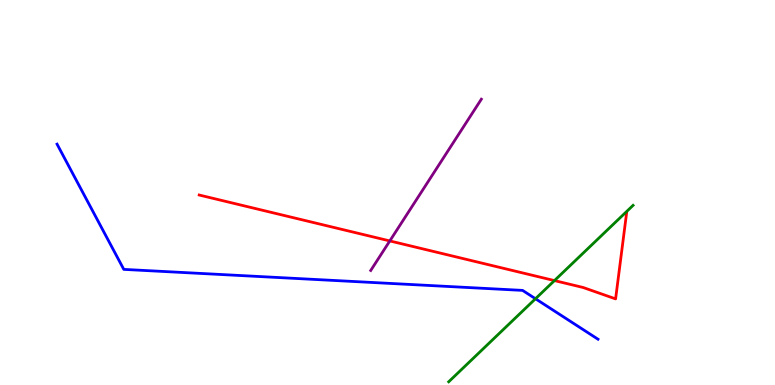[{'lines': ['blue', 'red'], 'intersections': []}, {'lines': ['green', 'red'], 'intersections': [{'x': 7.15, 'y': 2.71}]}, {'lines': ['purple', 'red'], 'intersections': [{'x': 5.03, 'y': 3.74}]}, {'lines': ['blue', 'green'], 'intersections': [{'x': 6.91, 'y': 2.24}]}, {'lines': ['blue', 'purple'], 'intersections': []}, {'lines': ['green', 'purple'], 'intersections': []}]